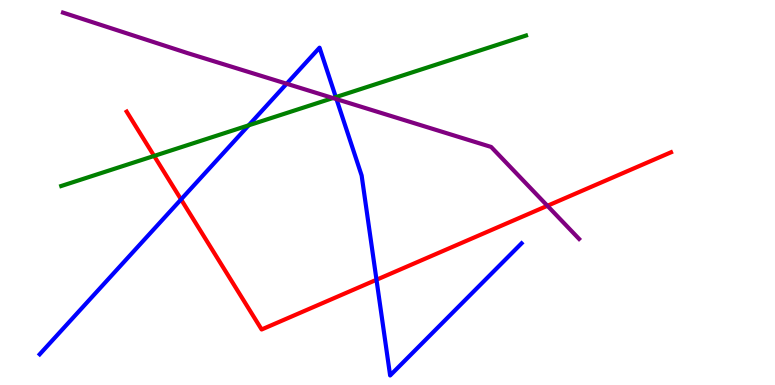[{'lines': ['blue', 'red'], 'intersections': [{'x': 2.34, 'y': 4.82}, {'x': 4.86, 'y': 2.73}]}, {'lines': ['green', 'red'], 'intersections': [{'x': 1.99, 'y': 5.95}]}, {'lines': ['purple', 'red'], 'intersections': [{'x': 7.06, 'y': 4.65}]}, {'lines': ['blue', 'green'], 'intersections': [{'x': 3.21, 'y': 6.74}, {'x': 4.33, 'y': 7.48}]}, {'lines': ['blue', 'purple'], 'intersections': [{'x': 3.7, 'y': 7.83}, {'x': 4.34, 'y': 7.42}]}, {'lines': ['green', 'purple'], 'intersections': [{'x': 4.3, 'y': 7.45}]}]